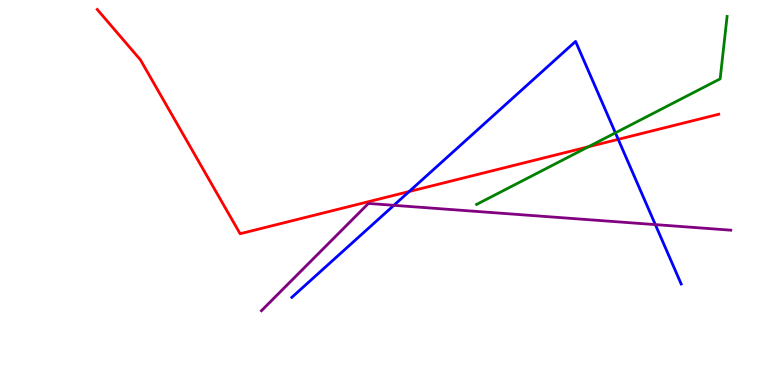[{'lines': ['blue', 'red'], 'intersections': [{'x': 5.28, 'y': 5.03}, {'x': 7.98, 'y': 6.38}]}, {'lines': ['green', 'red'], 'intersections': [{'x': 7.59, 'y': 6.19}]}, {'lines': ['purple', 'red'], 'intersections': []}, {'lines': ['blue', 'green'], 'intersections': [{'x': 7.94, 'y': 6.55}]}, {'lines': ['blue', 'purple'], 'intersections': [{'x': 5.08, 'y': 4.67}, {'x': 8.46, 'y': 4.17}]}, {'lines': ['green', 'purple'], 'intersections': []}]